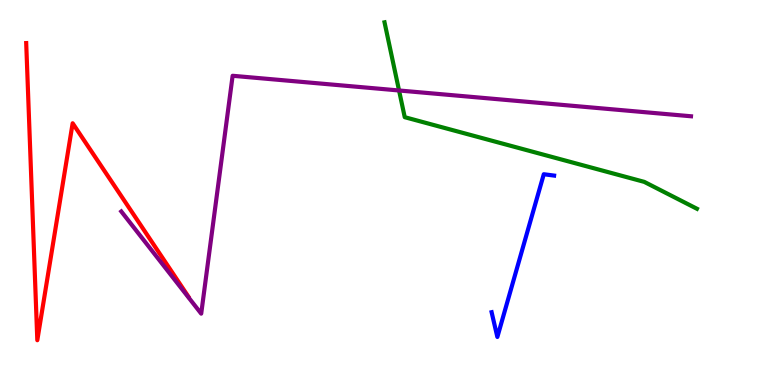[{'lines': ['blue', 'red'], 'intersections': []}, {'lines': ['green', 'red'], 'intersections': []}, {'lines': ['purple', 'red'], 'intersections': []}, {'lines': ['blue', 'green'], 'intersections': []}, {'lines': ['blue', 'purple'], 'intersections': []}, {'lines': ['green', 'purple'], 'intersections': [{'x': 5.15, 'y': 7.65}]}]